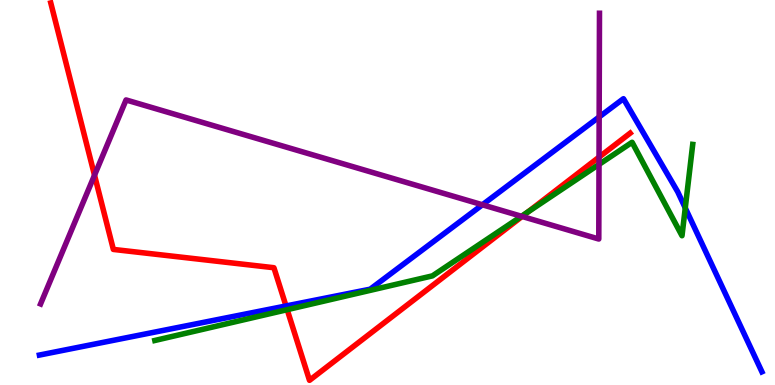[{'lines': ['blue', 'red'], 'intersections': [{'x': 3.69, 'y': 2.05}]}, {'lines': ['green', 'red'], 'intersections': [{'x': 3.71, 'y': 1.96}, {'x': 6.81, 'y': 4.49}]}, {'lines': ['purple', 'red'], 'intersections': [{'x': 1.22, 'y': 5.45}, {'x': 6.74, 'y': 4.38}, {'x': 7.73, 'y': 5.92}]}, {'lines': ['blue', 'green'], 'intersections': [{'x': 8.84, 'y': 4.6}]}, {'lines': ['blue', 'purple'], 'intersections': [{'x': 6.22, 'y': 4.68}, {'x': 7.73, 'y': 6.96}]}, {'lines': ['green', 'purple'], 'intersections': [{'x': 6.73, 'y': 4.38}, {'x': 7.73, 'y': 5.73}]}]